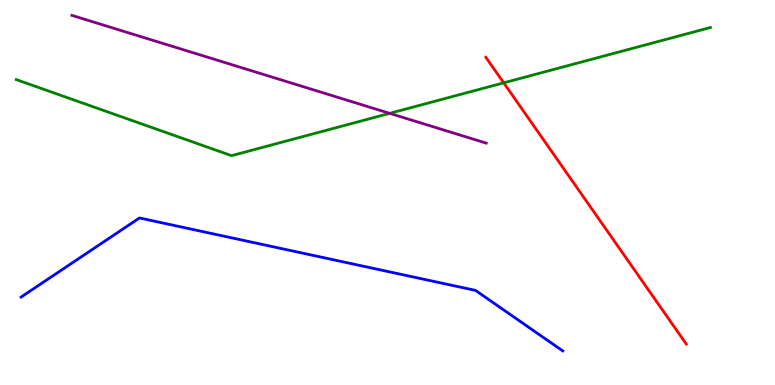[{'lines': ['blue', 'red'], 'intersections': []}, {'lines': ['green', 'red'], 'intersections': [{'x': 6.5, 'y': 7.85}]}, {'lines': ['purple', 'red'], 'intersections': []}, {'lines': ['blue', 'green'], 'intersections': []}, {'lines': ['blue', 'purple'], 'intersections': []}, {'lines': ['green', 'purple'], 'intersections': [{'x': 5.03, 'y': 7.06}]}]